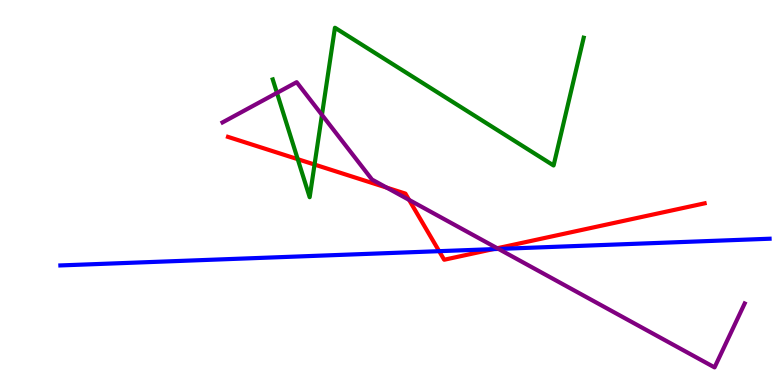[{'lines': ['blue', 'red'], 'intersections': [{'x': 5.67, 'y': 3.48}, {'x': 6.36, 'y': 3.53}]}, {'lines': ['green', 'red'], 'intersections': [{'x': 3.84, 'y': 5.87}, {'x': 4.06, 'y': 5.73}]}, {'lines': ['purple', 'red'], 'intersections': [{'x': 4.99, 'y': 5.13}, {'x': 5.28, 'y': 4.81}, {'x': 6.42, 'y': 3.55}]}, {'lines': ['blue', 'green'], 'intersections': []}, {'lines': ['blue', 'purple'], 'intersections': [{'x': 6.43, 'y': 3.53}]}, {'lines': ['green', 'purple'], 'intersections': [{'x': 3.57, 'y': 7.59}, {'x': 4.15, 'y': 7.02}]}]